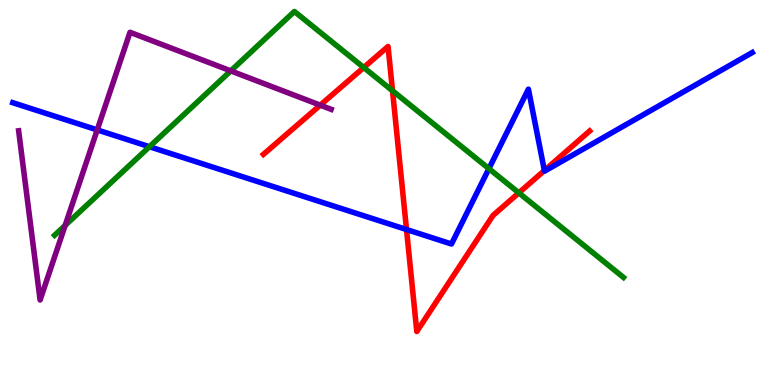[{'lines': ['blue', 'red'], 'intersections': [{'x': 5.25, 'y': 4.04}, {'x': 7.02, 'y': 5.57}]}, {'lines': ['green', 'red'], 'intersections': [{'x': 4.69, 'y': 8.25}, {'x': 5.06, 'y': 7.64}, {'x': 6.69, 'y': 4.99}]}, {'lines': ['purple', 'red'], 'intersections': [{'x': 4.13, 'y': 7.27}]}, {'lines': ['blue', 'green'], 'intersections': [{'x': 1.93, 'y': 6.19}, {'x': 6.31, 'y': 5.62}]}, {'lines': ['blue', 'purple'], 'intersections': [{'x': 1.25, 'y': 6.63}]}, {'lines': ['green', 'purple'], 'intersections': [{'x': 0.841, 'y': 4.15}, {'x': 2.98, 'y': 8.16}]}]